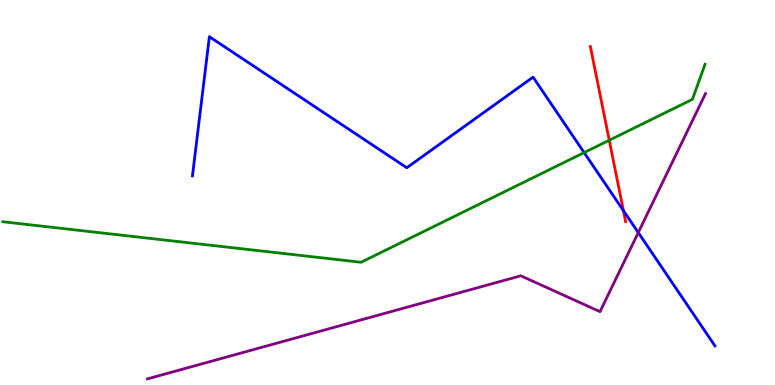[{'lines': ['blue', 'red'], 'intersections': [{'x': 8.04, 'y': 4.53}]}, {'lines': ['green', 'red'], 'intersections': [{'x': 7.86, 'y': 6.36}]}, {'lines': ['purple', 'red'], 'intersections': []}, {'lines': ['blue', 'green'], 'intersections': [{'x': 7.54, 'y': 6.04}]}, {'lines': ['blue', 'purple'], 'intersections': [{'x': 8.24, 'y': 3.96}]}, {'lines': ['green', 'purple'], 'intersections': []}]